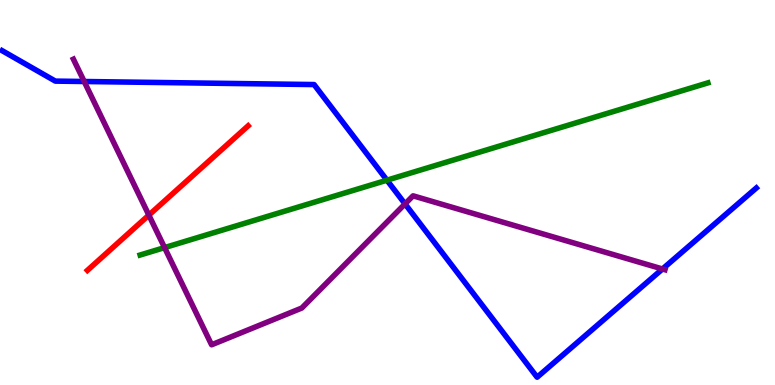[{'lines': ['blue', 'red'], 'intersections': []}, {'lines': ['green', 'red'], 'intersections': []}, {'lines': ['purple', 'red'], 'intersections': [{'x': 1.92, 'y': 4.41}]}, {'lines': ['blue', 'green'], 'intersections': [{'x': 4.99, 'y': 5.32}]}, {'lines': ['blue', 'purple'], 'intersections': [{'x': 1.09, 'y': 7.88}, {'x': 5.23, 'y': 4.7}, {'x': 8.55, 'y': 3.01}]}, {'lines': ['green', 'purple'], 'intersections': [{'x': 2.12, 'y': 3.57}]}]